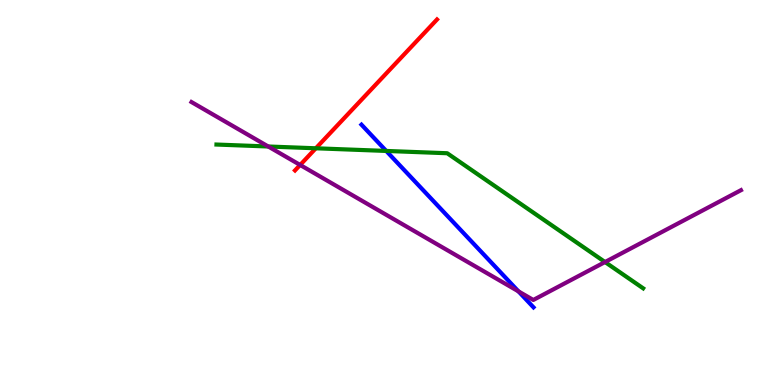[{'lines': ['blue', 'red'], 'intersections': []}, {'lines': ['green', 'red'], 'intersections': [{'x': 4.08, 'y': 6.15}]}, {'lines': ['purple', 'red'], 'intersections': [{'x': 3.87, 'y': 5.72}]}, {'lines': ['blue', 'green'], 'intersections': [{'x': 4.98, 'y': 6.08}]}, {'lines': ['blue', 'purple'], 'intersections': [{'x': 6.69, 'y': 2.43}]}, {'lines': ['green', 'purple'], 'intersections': [{'x': 3.46, 'y': 6.19}, {'x': 7.81, 'y': 3.19}]}]